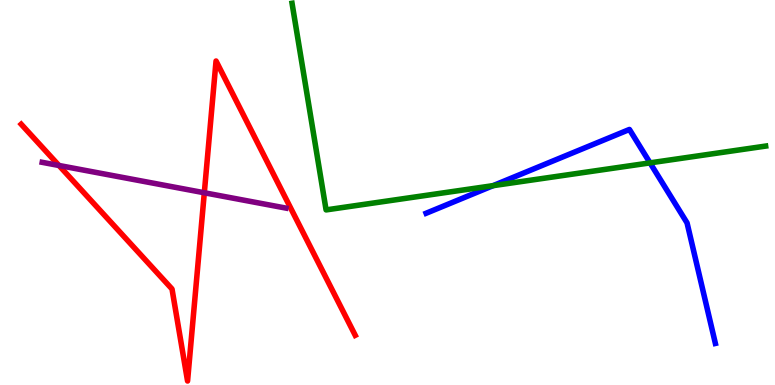[{'lines': ['blue', 'red'], 'intersections': []}, {'lines': ['green', 'red'], 'intersections': []}, {'lines': ['purple', 'red'], 'intersections': [{'x': 0.761, 'y': 5.7}, {'x': 2.64, 'y': 4.99}]}, {'lines': ['blue', 'green'], 'intersections': [{'x': 6.36, 'y': 5.18}, {'x': 8.39, 'y': 5.77}]}, {'lines': ['blue', 'purple'], 'intersections': []}, {'lines': ['green', 'purple'], 'intersections': []}]